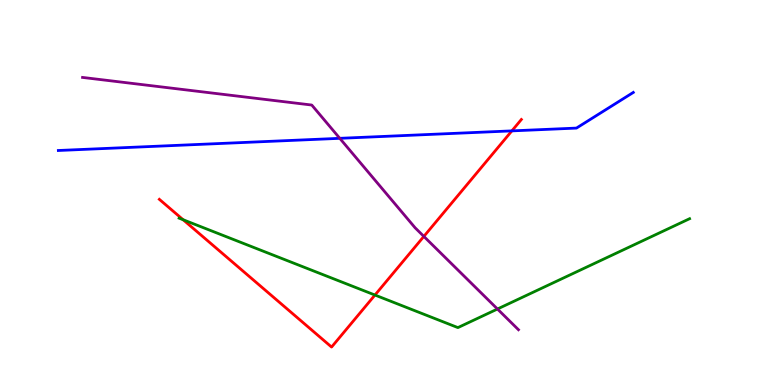[{'lines': ['blue', 'red'], 'intersections': [{'x': 6.6, 'y': 6.6}]}, {'lines': ['green', 'red'], 'intersections': [{'x': 2.36, 'y': 4.29}, {'x': 4.84, 'y': 2.34}]}, {'lines': ['purple', 'red'], 'intersections': [{'x': 5.47, 'y': 3.86}]}, {'lines': ['blue', 'green'], 'intersections': []}, {'lines': ['blue', 'purple'], 'intersections': [{'x': 4.38, 'y': 6.41}]}, {'lines': ['green', 'purple'], 'intersections': [{'x': 6.42, 'y': 1.97}]}]